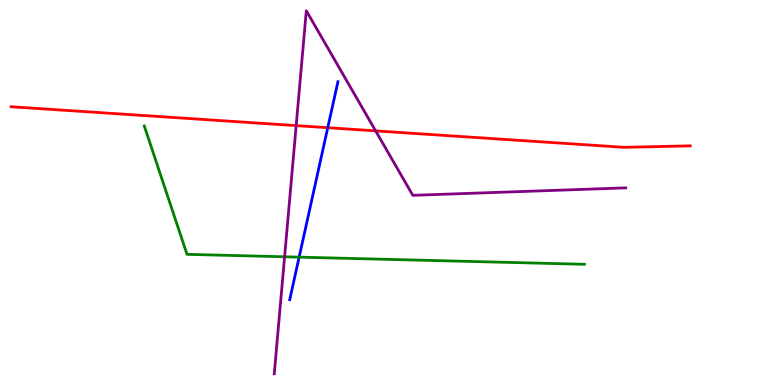[{'lines': ['blue', 'red'], 'intersections': [{'x': 4.23, 'y': 6.68}]}, {'lines': ['green', 'red'], 'intersections': []}, {'lines': ['purple', 'red'], 'intersections': [{'x': 3.82, 'y': 6.74}, {'x': 4.85, 'y': 6.6}]}, {'lines': ['blue', 'green'], 'intersections': [{'x': 3.86, 'y': 3.32}]}, {'lines': ['blue', 'purple'], 'intersections': []}, {'lines': ['green', 'purple'], 'intersections': [{'x': 3.67, 'y': 3.33}]}]